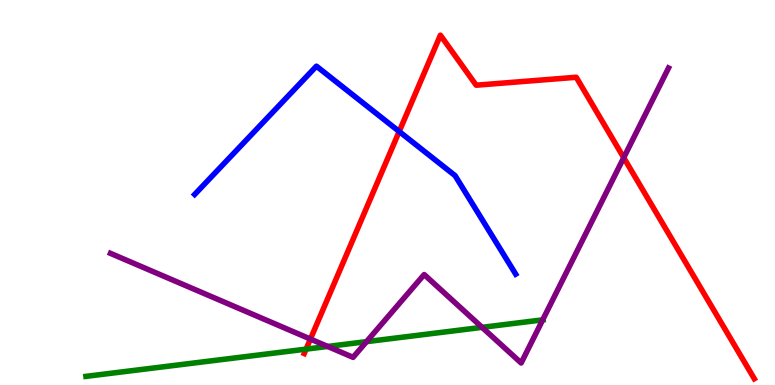[{'lines': ['blue', 'red'], 'intersections': [{'x': 5.15, 'y': 6.58}]}, {'lines': ['green', 'red'], 'intersections': [{'x': 3.95, 'y': 0.932}]}, {'lines': ['purple', 'red'], 'intersections': [{'x': 4.01, 'y': 1.19}, {'x': 8.05, 'y': 5.9}]}, {'lines': ['blue', 'green'], 'intersections': []}, {'lines': ['blue', 'purple'], 'intersections': []}, {'lines': ['green', 'purple'], 'intersections': [{'x': 4.23, 'y': 1.0}, {'x': 4.73, 'y': 1.13}, {'x': 6.22, 'y': 1.5}, {'x': 7.0, 'y': 1.69}]}]